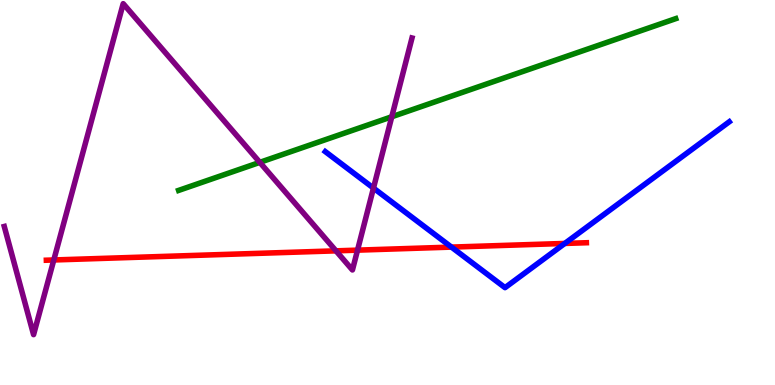[{'lines': ['blue', 'red'], 'intersections': [{'x': 5.83, 'y': 3.58}, {'x': 7.29, 'y': 3.68}]}, {'lines': ['green', 'red'], 'intersections': []}, {'lines': ['purple', 'red'], 'intersections': [{'x': 0.694, 'y': 3.25}, {'x': 4.34, 'y': 3.48}, {'x': 4.61, 'y': 3.5}]}, {'lines': ['blue', 'green'], 'intersections': []}, {'lines': ['blue', 'purple'], 'intersections': [{'x': 4.82, 'y': 5.11}]}, {'lines': ['green', 'purple'], 'intersections': [{'x': 3.35, 'y': 5.78}, {'x': 5.06, 'y': 6.97}]}]